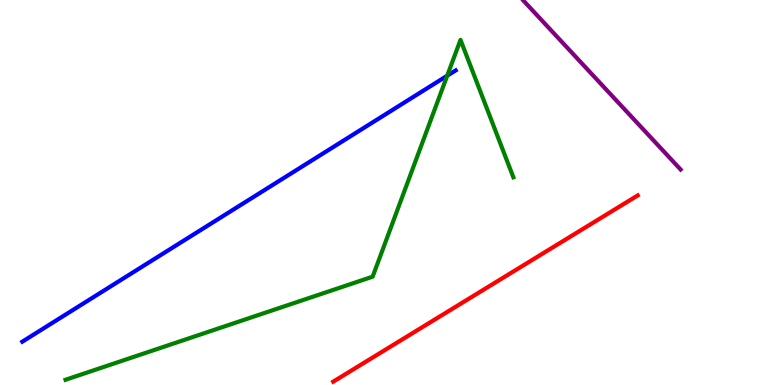[{'lines': ['blue', 'red'], 'intersections': []}, {'lines': ['green', 'red'], 'intersections': []}, {'lines': ['purple', 'red'], 'intersections': []}, {'lines': ['blue', 'green'], 'intersections': [{'x': 5.77, 'y': 8.03}]}, {'lines': ['blue', 'purple'], 'intersections': []}, {'lines': ['green', 'purple'], 'intersections': []}]